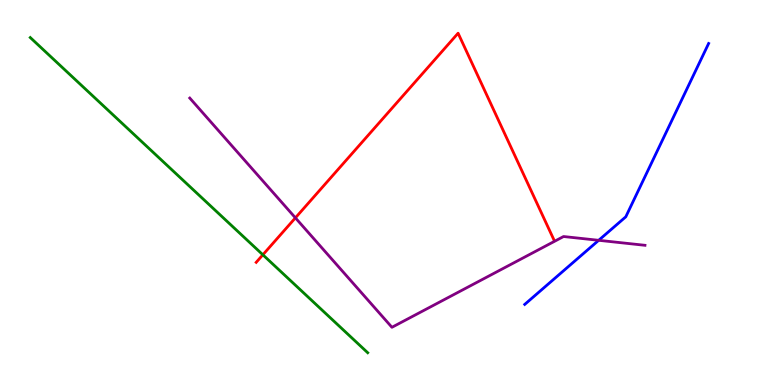[{'lines': ['blue', 'red'], 'intersections': []}, {'lines': ['green', 'red'], 'intersections': [{'x': 3.39, 'y': 3.38}]}, {'lines': ['purple', 'red'], 'intersections': [{'x': 3.81, 'y': 4.34}]}, {'lines': ['blue', 'green'], 'intersections': []}, {'lines': ['blue', 'purple'], 'intersections': [{'x': 7.72, 'y': 3.76}]}, {'lines': ['green', 'purple'], 'intersections': []}]